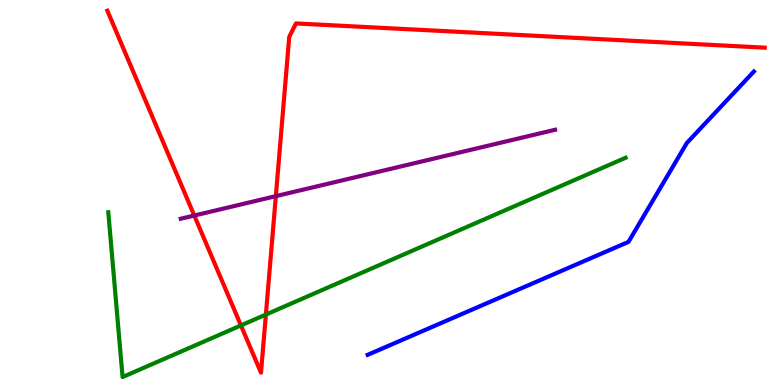[{'lines': ['blue', 'red'], 'intersections': []}, {'lines': ['green', 'red'], 'intersections': [{'x': 3.11, 'y': 1.55}, {'x': 3.43, 'y': 1.83}]}, {'lines': ['purple', 'red'], 'intersections': [{'x': 2.51, 'y': 4.4}, {'x': 3.56, 'y': 4.91}]}, {'lines': ['blue', 'green'], 'intersections': []}, {'lines': ['blue', 'purple'], 'intersections': []}, {'lines': ['green', 'purple'], 'intersections': []}]